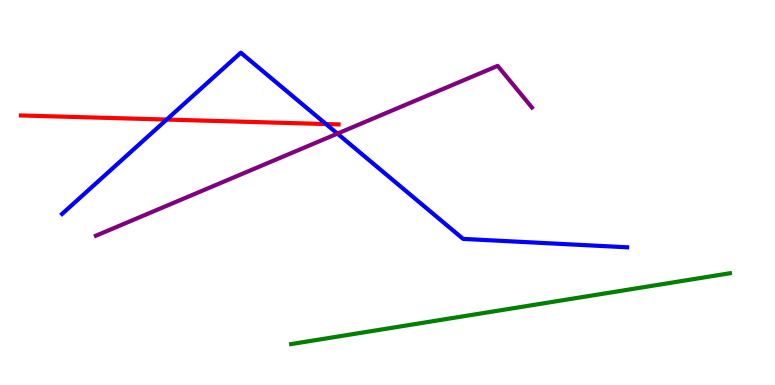[{'lines': ['blue', 'red'], 'intersections': [{'x': 2.15, 'y': 6.89}, {'x': 4.21, 'y': 6.78}]}, {'lines': ['green', 'red'], 'intersections': []}, {'lines': ['purple', 'red'], 'intersections': []}, {'lines': ['blue', 'green'], 'intersections': []}, {'lines': ['blue', 'purple'], 'intersections': [{'x': 4.35, 'y': 6.53}]}, {'lines': ['green', 'purple'], 'intersections': []}]